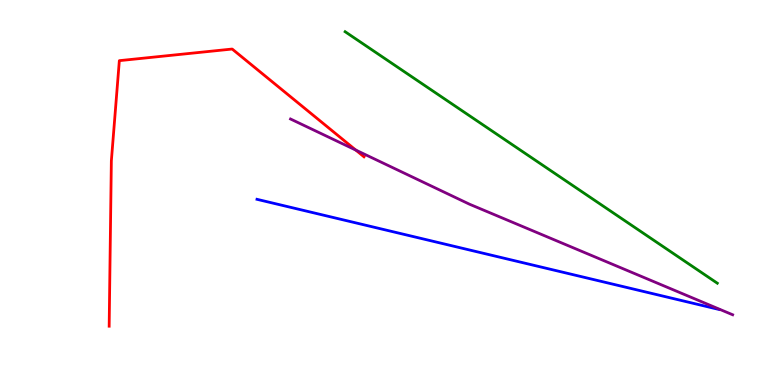[{'lines': ['blue', 'red'], 'intersections': []}, {'lines': ['green', 'red'], 'intersections': []}, {'lines': ['purple', 'red'], 'intersections': [{'x': 4.59, 'y': 6.1}]}, {'lines': ['blue', 'green'], 'intersections': []}, {'lines': ['blue', 'purple'], 'intersections': []}, {'lines': ['green', 'purple'], 'intersections': []}]